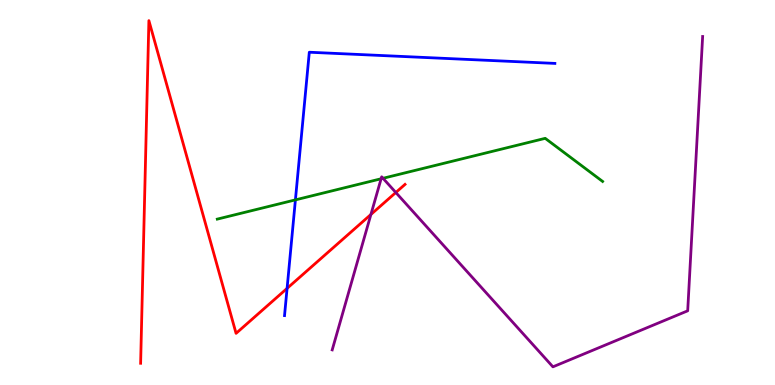[{'lines': ['blue', 'red'], 'intersections': [{'x': 3.7, 'y': 2.51}]}, {'lines': ['green', 'red'], 'intersections': []}, {'lines': ['purple', 'red'], 'intersections': [{'x': 4.79, 'y': 4.43}, {'x': 5.11, 'y': 5.0}]}, {'lines': ['blue', 'green'], 'intersections': [{'x': 3.81, 'y': 4.81}]}, {'lines': ['blue', 'purple'], 'intersections': []}, {'lines': ['green', 'purple'], 'intersections': [{'x': 4.92, 'y': 5.36}, {'x': 4.94, 'y': 5.37}]}]